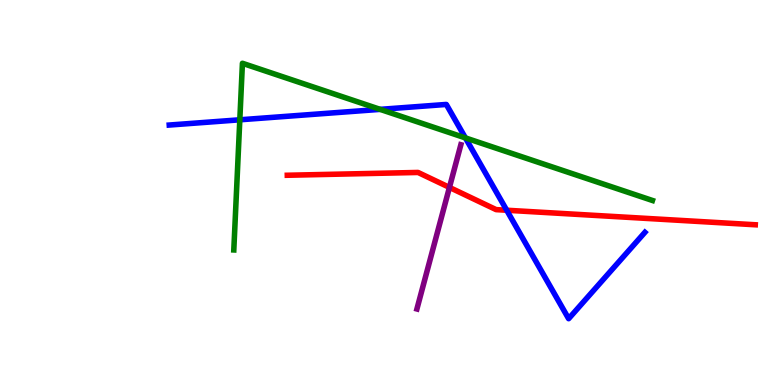[{'lines': ['blue', 'red'], 'intersections': [{'x': 6.54, 'y': 4.54}]}, {'lines': ['green', 'red'], 'intersections': []}, {'lines': ['purple', 'red'], 'intersections': [{'x': 5.8, 'y': 5.13}]}, {'lines': ['blue', 'green'], 'intersections': [{'x': 3.09, 'y': 6.89}, {'x': 4.91, 'y': 7.16}, {'x': 6.01, 'y': 6.42}]}, {'lines': ['blue', 'purple'], 'intersections': []}, {'lines': ['green', 'purple'], 'intersections': []}]